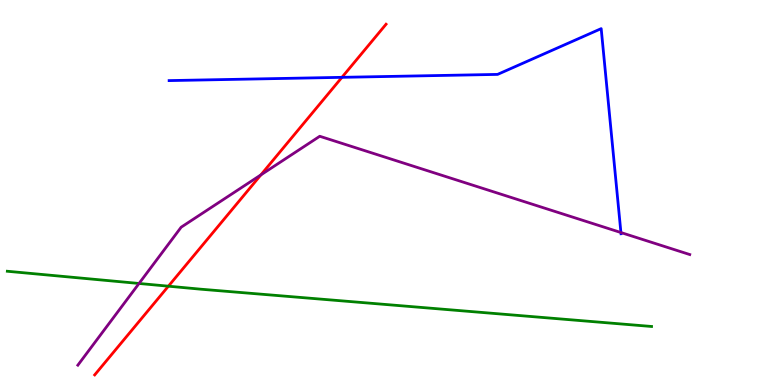[{'lines': ['blue', 'red'], 'intersections': [{'x': 4.41, 'y': 7.99}]}, {'lines': ['green', 'red'], 'intersections': [{'x': 2.17, 'y': 2.57}]}, {'lines': ['purple', 'red'], 'intersections': [{'x': 3.37, 'y': 5.46}]}, {'lines': ['blue', 'green'], 'intersections': []}, {'lines': ['blue', 'purple'], 'intersections': [{'x': 8.01, 'y': 3.96}]}, {'lines': ['green', 'purple'], 'intersections': [{'x': 1.79, 'y': 2.64}]}]